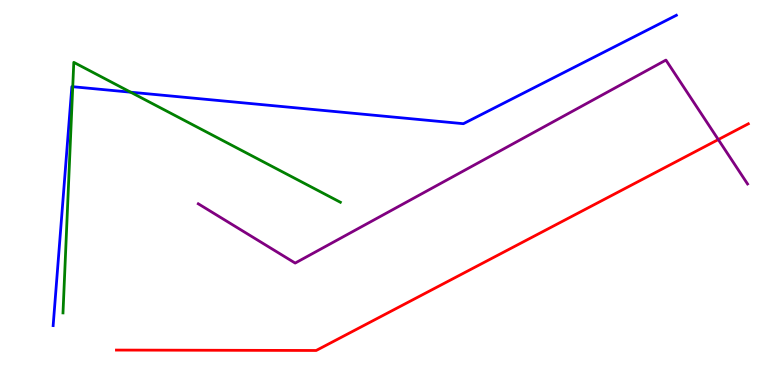[{'lines': ['blue', 'red'], 'intersections': []}, {'lines': ['green', 'red'], 'intersections': []}, {'lines': ['purple', 'red'], 'intersections': [{'x': 9.27, 'y': 6.38}]}, {'lines': ['blue', 'green'], 'intersections': [{'x': 0.939, 'y': 7.75}, {'x': 1.69, 'y': 7.61}]}, {'lines': ['blue', 'purple'], 'intersections': []}, {'lines': ['green', 'purple'], 'intersections': []}]